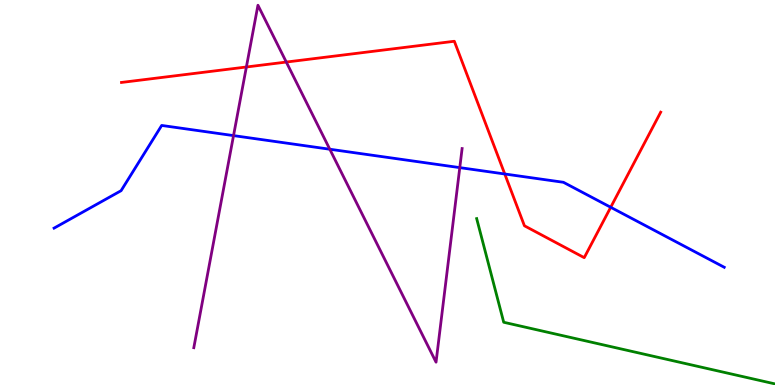[{'lines': ['blue', 'red'], 'intersections': [{'x': 6.51, 'y': 5.48}, {'x': 7.88, 'y': 4.62}]}, {'lines': ['green', 'red'], 'intersections': []}, {'lines': ['purple', 'red'], 'intersections': [{'x': 3.18, 'y': 8.26}, {'x': 3.69, 'y': 8.39}]}, {'lines': ['blue', 'green'], 'intersections': []}, {'lines': ['blue', 'purple'], 'intersections': [{'x': 3.01, 'y': 6.48}, {'x': 4.26, 'y': 6.12}, {'x': 5.93, 'y': 5.65}]}, {'lines': ['green', 'purple'], 'intersections': []}]